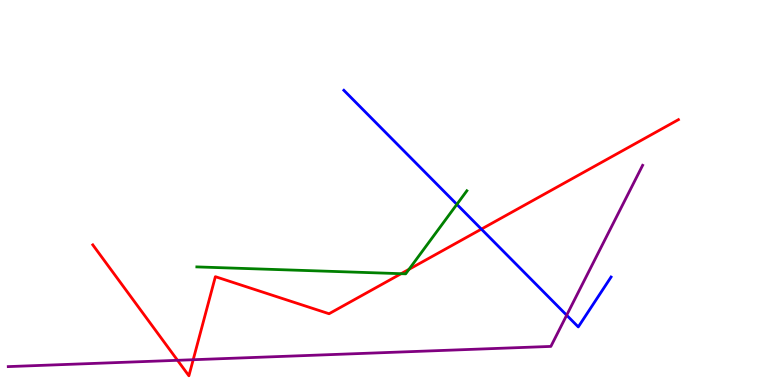[{'lines': ['blue', 'red'], 'intersections': [{'x': 6.21, 'y': 4.05}]}, {'lines': ['green', 'red'], 'intersections': [{'x': 5.18, 'y': 2.89}, {'x': 5.28, 'y': 3.0}]}, {'lines': ['purple', 'red'], 'intersections': [{'x': 2.29, 'y': 0.641}, {'x': 2.49, 'y': 0.657}]}, {'lines': ['blue', 'green'], 'intersections': [{'x': 5.89, 'y': 4.69}]}, {'lines': ['blue', 'purple'], 'intersections': [{'x': 7.31, 'y': 1.81}]}, {'lines': ['green', 'purple'], 'intersections': []}]